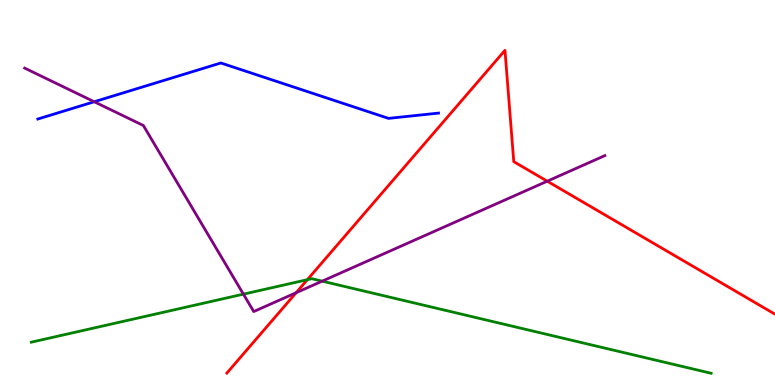[{'lines': ['blue', 'red'], 'intersections': []}, {'lines': ['green', 'red'], 'intersections': [{'x': 3.97, 'y': 2.74}]}, {'lines': ['purple', 'red'], 'intersections': [{'x': 3.82, 'y': 2.4}, {'x': 7.06, 'y': 5.29}]}, {'lines': ['blue', 'green'], 'intersections': []}, {'lines': ['blue', 'purple'], 'intersections': [{'x': 1.22, 'y': 7.36}]}, {'lines': ['green', 'purple'], 'intersections': [{'x': 3.14, 'y': 2.36}, {'x': 4.16, 'y': 2.7}]}]